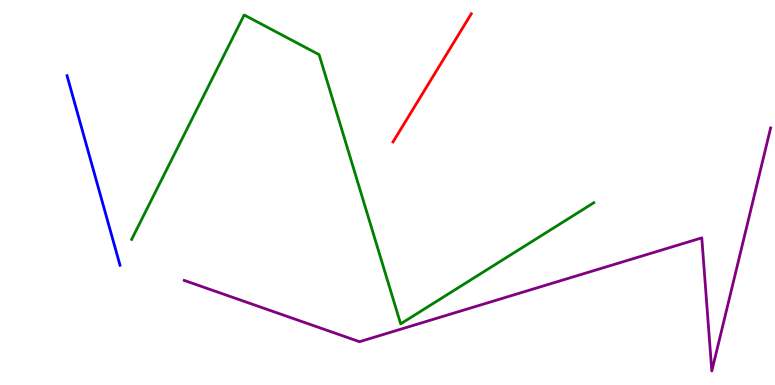[{'lines': ['blue', 'red'], 'intersections': []}, {'lines': ['green', 'red'], 'intersections': []}, {'lines': ['purple', 'red'], 'intersections': []}, {'lines': ['blue', 'green'], 'intersections': []}, {'lines': ['blue', 'purple'], 'intersections': []}, {'lines': ['green', 'purple'], 'intersections': []}]